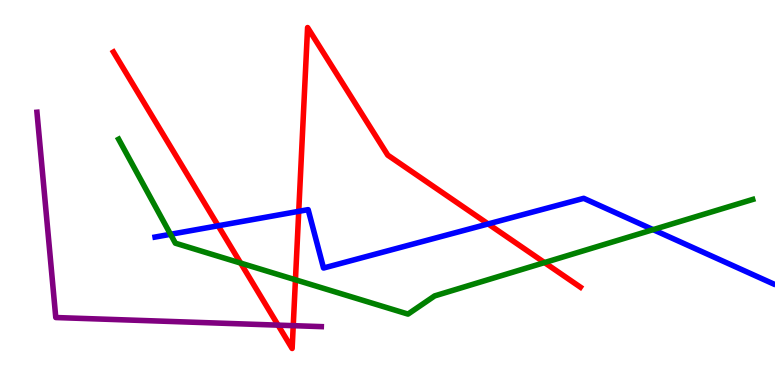[{'lines': ['blue', 'red'], 'intersections': [{'x': 2.82, 'y': 4.14}, {'x': 3.85, 'y': 4.51}, {'x': 6.3, 'y': 4.18}]}, {'lines': ['green', 'red'], 'intersections': [{'x': 3.11, 'y': 3.17}, {'x': 3.81, 'y': 2.73}, {'x': 7.03, 'y': 3.18}]}, {'lines': ['purple', 'red'], 'intersections': [{'x': 3.59, 'y': 1.55}, {'x': 3.78, 'y': 1.54}]}, {'lines': ['blue', 'green'], 'intersections': [{'x': 2.2, 'y': 3.91}, {'x': 8.43, 'y': 4.04}]}, {'lines': ['blue', 'purple'], 'intersections': []}, {'lines': ['green', 'purple'], 'intersections': []}]